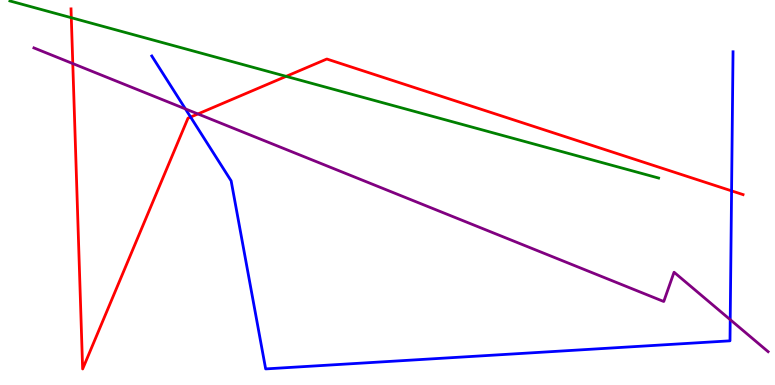[{'lines': ['blue', 'red'], 'intersections': [{'x': 2.46, 'y': 6.96}, {'x': 9.44, 'y': 5.04}]}, {'lines': ['green', 'red'], 'intersections': [{'x': 0.92, 'y': 9.54}, {'x': 3.69, 'y': 8.02}]}, {'lines': ['purple', 'red'], 'intersections': [{'x': 0.939, 'y': 8.35}, {'x': 2.55, 'y': 7.04}]}, {'lines': ['blue', 'green'], 'intersections': []}, {'lines': ['blue', 'purple'], 'intersections': [{'x': 2.39, 'y': 7.17}, {'x': 9.42, 'y': 1.7}]}, {'lines': ['green', 'purple'], 'intersections': []}]